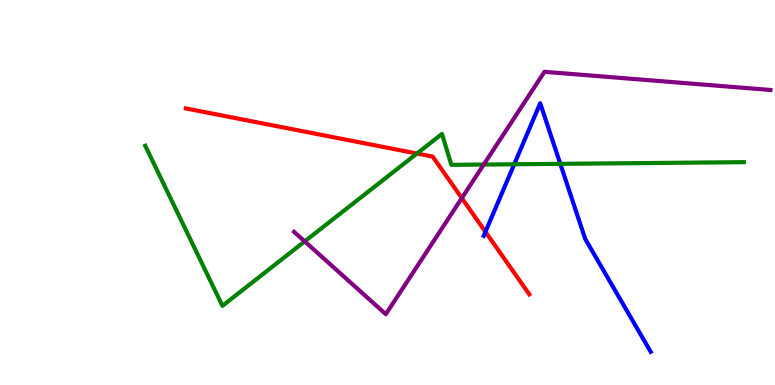[{'lines': ['blue', 'red'], 'intersections': [{'x': 6.26, 'y': 3.98}]}, {'lines': ['green', 'red'], 'intersections': [{'x': 5.38, 'y': 6.01}]}, {'lines': ['purple', 'red'], 'intersections': [{'x': 5.96, 'y': 4.85}]}, {'lines': ['blue', 'green'], 'intersections': [{'x': 6.64, 'y': 5.73}, {'x': 7.23, 'y': 5.74}]}, {'lines': ['blue', 'purple'], 'intersections': []}, {'lines': ['green', 'purple'], 'intersections': [{'x': 3.93, 'y': 3.73}, {'x': 6.24, 'y': 5.73}]}]